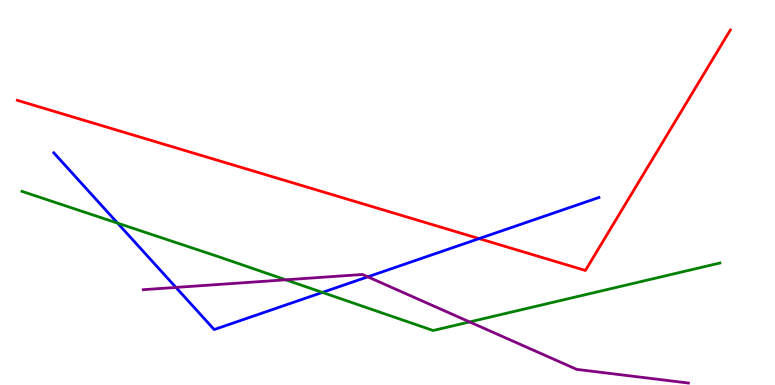[{'lines': ['blue', 'red'], 'intersections': [{'x': 6.18, 'y': 3.8}]}, {'lines': ['green', 'red'], 'intersections': []}, {'lines': ['purple', 'red'], 'intersections': []}, {'lines': ['blue', 'green'], 'intersections': [{'x': 1.52, 'y': 4.2}, {'x': 4.16, 'y': 2.4}]}, {'lines': ['blue', 'purple'], 'intersections': [{'x': 2.27, 'y': 2.53}, {'x': 4.75, 'y': 2.81}]}, {'lines': ['green', 'purple'], 'intersections': [{'x': 3.69, 'y': 2.73}, {'x': 6.06, 'y': 1.64}]}]